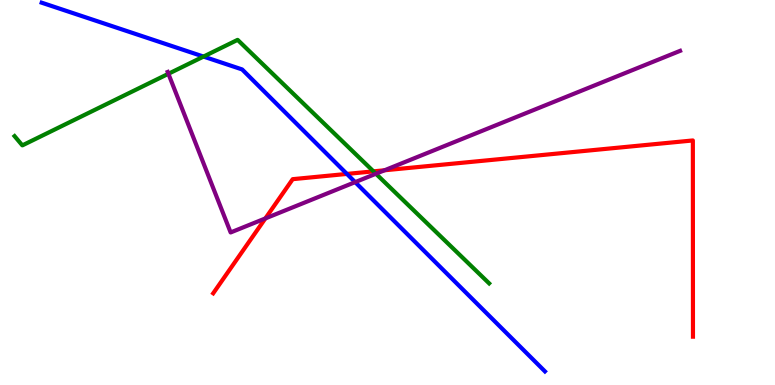[{'lines': ['blue', 'red'], 'intersections': [{'x': 4.48, 'y': 5.48}]}, {'lines': ['green', 'red'], 'intersections': [{'x': 4.82, 'y': 5.55}]}, {'lines': ['purple', 'red'], 'intersections': [{'x': 3.42, 'y': 4.33}, {'x': 4.96, 'y': 5.58}]}, {'lines': ['blue', 'green'], 'intersections': [{'x': 2.63, 'y': 8.53}]}, {'lines': ['blue', 'purple'], 'intersections': [{'x': 4.58, 'y': 5.27}]}, {'lines': ['green', 'purple'], 'intersections': [{'x': 2.17, 'y': 8.08}, {'x': 4.85, 'y': 5.49}]}]